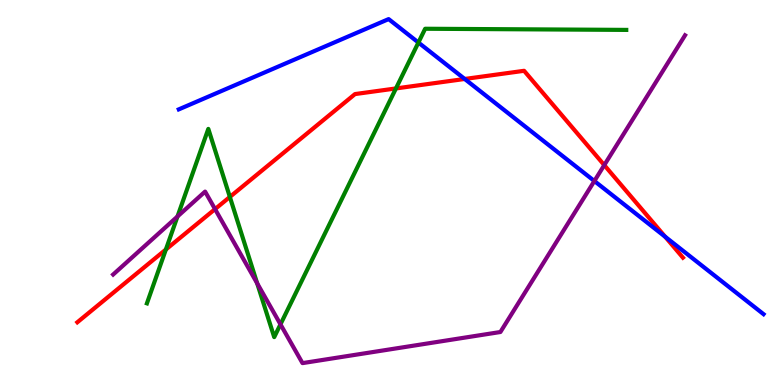[{'lines': ['blue', 'red'], 'intersections': [{'x': 6.0, 'y': 7.95}, {'x': 8.58, 'y': 3.85}]}, {'lines': ['green', 'red'], 'intersections': [{'x': 2.14, 'y': 3.52}, {'x': 2.97, 'y': 4.88}, {'x': 5.11, 'y': 7.7}]}, {'lines': ['purple', 'red'], 'intersections': [{'x': 2.77, 'y': 4.57}, {'x': 7.8, 'y': 5.71}]}, {'lines': ['blue', 'green'], 'intersections': [{'x': 5.4, 'y': 8.9}]}, {'lines': ['blue', 'purple'], 'intersections': [{'x': 7.67, 'y': 5.3}]}, {'lines': ['green', 'purple'], 'intersections': [{'x': 2.29, 'y': 4.38}, {'x': 3.32, 'y': 2.64}, {'x': 3.62, 'y': 1.58}]}]